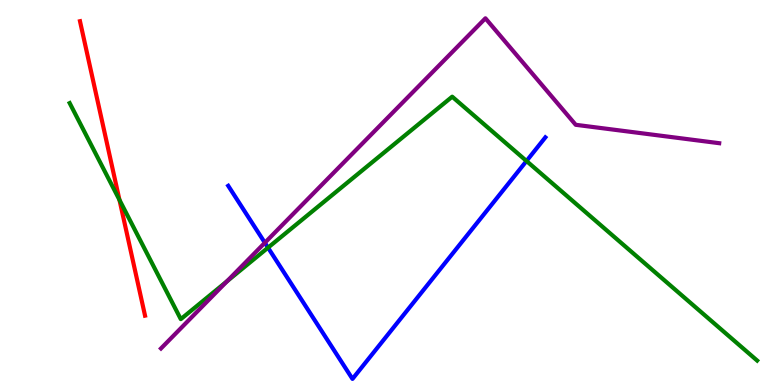[{'lines': ['blue', 'red'], 'intersections': []}, {'lines': ['green', 'red'], 'intersections': [{'x': 1.54, 'y': 4.81}]}, {'lines': ['purple', 'red'], 'intersections': []}, {'lines': ['blue', 'green'], 'intersections': [{'x': 3.46, 'y': 3.57}, {'x': 6.79, 'y': 5.82}]}, {'lines': ['blue', 'purple'], 'intersections': [{'x': 3.42, 'y': 3.69}]}, {'lines': ['green', 'purple'], 'intersections': [{'x': 2.93, 'y': 2.69}]}]